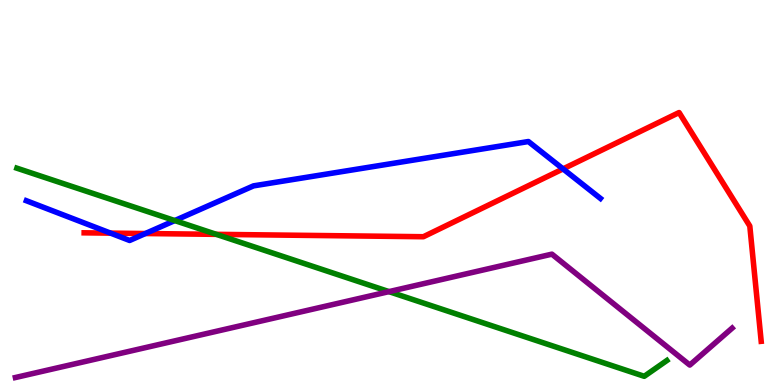[{'lines': ['blue', 'red'], 'intersections': [{'x': 1.43, 'y': 3.94}, {'x': 1.88, 'y': 3.93}, {'x': 7.27, 'y': 5.61}]}, {'lines': ['green', 'red'], 'intersections': [{'x': 2.79, 'y': 3.91}]}, {'lines': ['purple', 'red'], 'intersections': []}, {'lines': ['blue', 'green'], 'intersections': [{'x': 2.26, 'y': 4.27}]}, {'lines': ['blue', 'purple'], 'intersections': []}, {'lines': ['green', 'purple'], 'intersections': [{'x': 5.02, 'y': 2.43}]}]